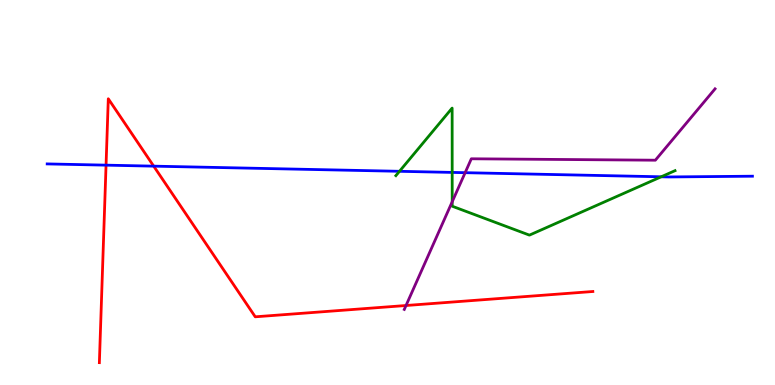[{'lines': ['blue', 'red'], 'intersections': [{'x': 1.37, 'y': 5.71}, {'x': 1.98, 'y': 5.68}]}, {'lines': ['green', 'red'], 'intersections': []}, {'lines': ['purple', 'red'], 'intersections': [{'x': 5.24, 'y': 2.06}]}, {'lines': ['blue', 'green'], 'intersections': [{'x': 5.15, 'y': 5.55}, {'x': 5.83, 'y': 5.52}, {'x': 8.53, 'y': 5.41}]}, {'lines': ['blue', 'purple'], 'intersections': [{'x': 6.0, 'y': 5.51}]}, {'lines': ['green', 'purple'], 'intersections': [{'x': 5.83, 'y': 4.76}]}]